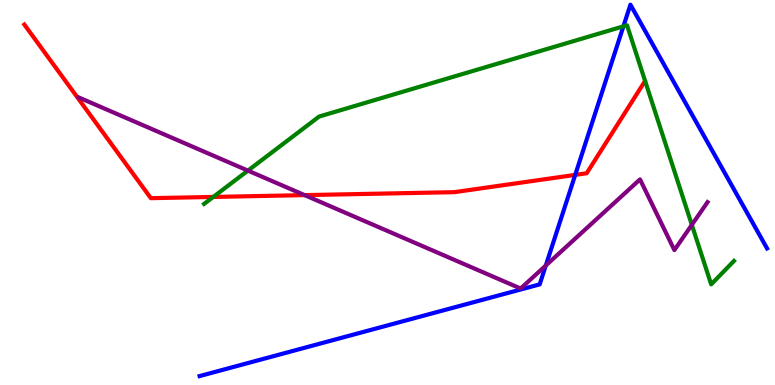[{'lines': ['blue', 'red'], 'intersections': [{'x': 7.42, 'y': 5.46}]}, {'lines': ['green', 'red'], 'intersections': [{'x': 2.75, 'y': 4.88}]}, {'lines': ['purple', 'red'], 'intersections': [{'x': 3.93, 'y': 4.93}]}, {'lines': ['blue', 'green'], 'intersections': [{'x': 8.04, 'y': 9.32}]}, {'lines': ['blue', 'purple'], 'intersections': [{'x': 7.04, 'y': 3.1}]}, {'lines': ['green', 'purple'], 'intersections': [{'x': 3.2, 'y': 5.57}, {'x': 8.93, 'y': 4.16}]}]